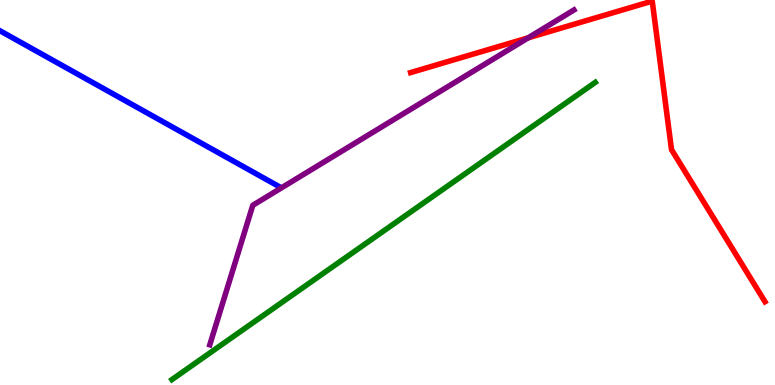[{'lines': ['blue', 'red'], 'intersections': []}, {'lines': ['green', 'red'], 'intersections': []}, {'lines': ['purple', 'red'], 'intersections': [{'x': 6.82, 'y': 9.02}]}, {'lines': ['blue', 'green'], 'intersections': []}, {'lines': ['blue', 'purple'], 'intersections': []}, {'lines': ['green', 'purple'], 'intersections': []}]